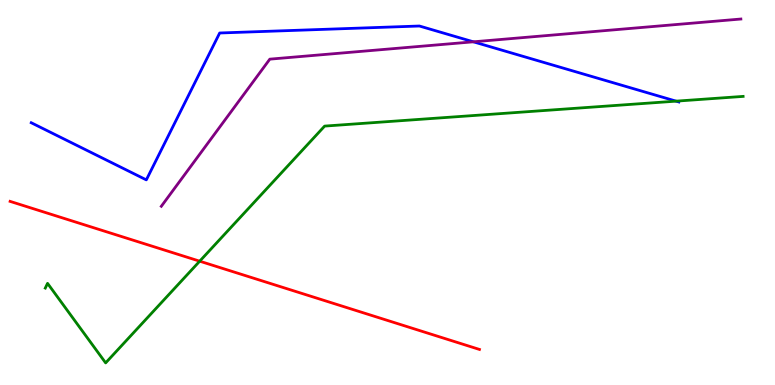[{'lines': ['blue', 'red'], 'intersections': []}, {'lines': ['green', 'red'], 'intersections': [{'x': 2.58, 'y': 3.22}]}, {'lines': ['purple', 'red'], 'intersections': []}, {'lines': ['blue', 'green'], 'intersections': [{'x': 8.72, 'y': 7.37}]}, {'lines': ['blue', 'purple'], 'intersections': [{'x': 6.11, 'y': 8.91}]}, {'lines': ['green', 'purple'], 'intersections': []}]